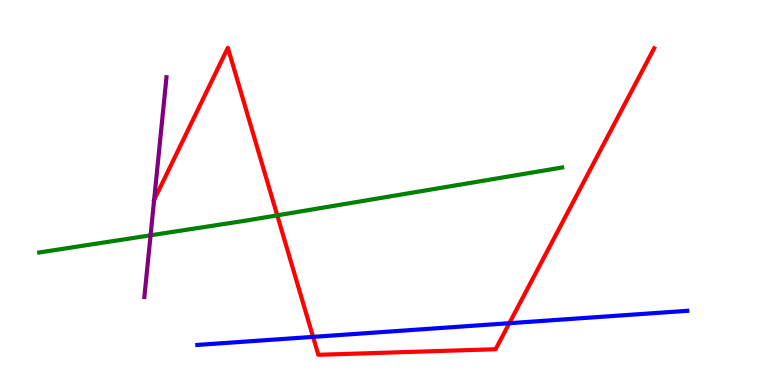[{'lines': ['blue', 'red'], 'intersections': [{'x': 4.04, 'y': 1.25}, {'x': 6.57, 'y': 1.6}]}, {'lines': ['green', 'red'], 'intersections': [{'x': 3.58, 'y': 4.41}]}, {'lines': ['purple', 'red'], 'intersections': []}, {'lines': ['blue', 'green'], 'intersections': []}, {'lines': ['blue', 'purple'], 'intersections': []}, {'lines': ['green', 'purple'], 'intersections': [{'x': 1.94, 'y': 3.89}]}]